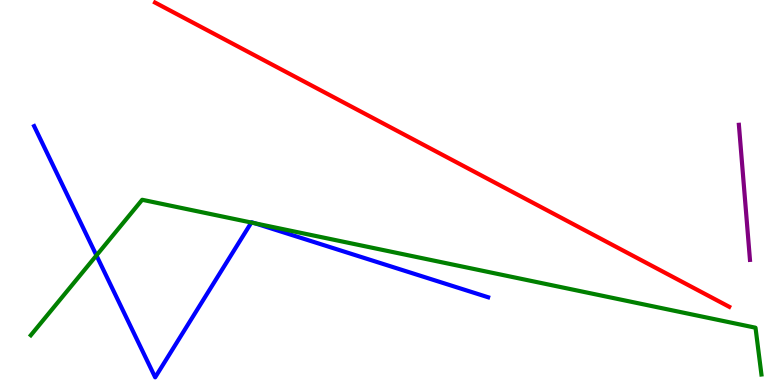[{'lines': ['blue', 'red'], 'intersections': []}, {'lines': ['green', 'red'], 'intersections': []}, {'lines': ['purple', 'red'], 'intersections': []}, {'lines': ['blue', 'green'], 'intersections': [{'x': 1.24, 'y': 3.37}, {'x': 3.24, 'y': 4.22}, {'x': 3.29, 'y': 4.2}]}, {'lines': ['blue', 'purple'], 'intersections': []}, {'lines': ['green', 'purple'], 'intersections': []}]